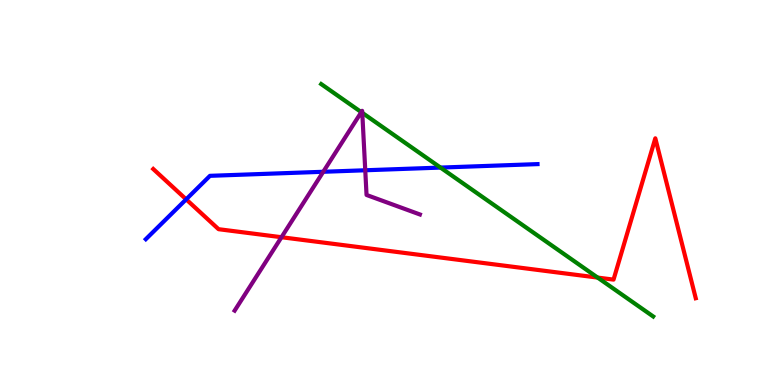[{'lines': ['blue', 'red'], 'intersections': [{'x': 2.4, 'y': 4.82}]}, {'lines': ['green', 'red'], 'intersections': [{'x': 7.71, 'y': 2.79}]}, {'lines': ['purple', 'red'], 'intersections': [{'x': 3.63, 'y': 3.84}]}, {'lines': ['blue', 'green'], 'intersections': [{'x': 5.68, 'y': 5.65}]}, {'lines': ['blue', 'purple'], 'intersections': [{'x': 4.17, 'y': 5.54}, {'x': 4.71, 'y': 5.58}]}, {'lines': ['green', 'purple'], 'intersections': [{'x': 4.66, 'y': 7.09}, {'x': 4.67, 'y': 7.07}]}]